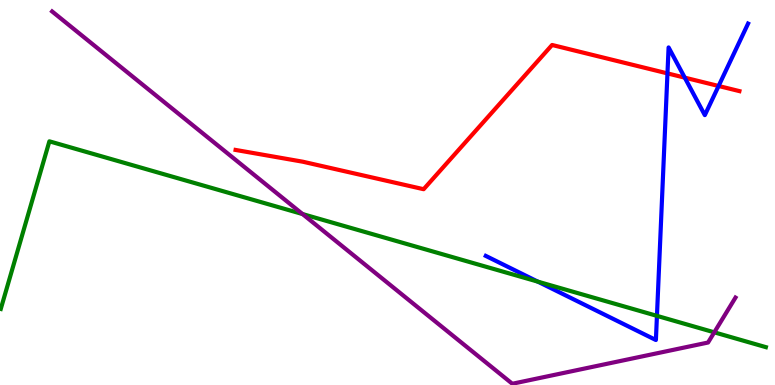[{'lines': ['blue', 'red'], 'intersections': [{'x': 8.61, 'y': 8.09}, {'x': 8.84, 'y': 7.98}, {'x': 9.27, 'y': 7.77}]}, {'lines': ['green', 'red'], 'intersections': []}, {'lines': ['purple', 'red'], 'intersections': []}, {'lines': ['blue', 'green'], 'intersections': [{'x': 6.94, 'y': 2.68}, {'x': 8.48, 'y': 1.8}]}, {'lines': ['blue', 'purple'], 'intersections': []}, {'lines': ['green', 'purple'], 'intersections': [{'x': 3.9, 'y': 4.44}, {'x': 9.22, 'y': 1.37}]}]